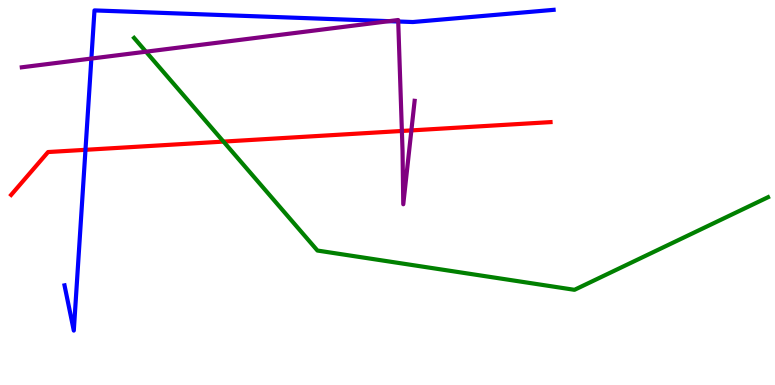[{'lines': ['blue', 'red'], 'intersections': [{'x': 1.1, 'y': 6.11}]}, {'lines': ['green', 'red'], 'intersections': [{'x': 2.88, 'y': 6.32}]}, {'lines': ['purple', 'red'], 'intersections': [{'x': 5.19, 'y': 6.6}, {'x': 5.31, 'y': 6.61}]}, {'lines': ['blue', 'green'], 'intersections': []}, {'lines': ['blue', 'purple'], 'intersections': [{'x': 1.18, 'y': 8.48}, {'x': 5.02, 'y': 9.45}, {'x': 5.14, 'y': 9.44}]}, {'lines': ['green', 'purple'], 'intersections': [{'x': 1.88, 'y': 8.66}]}]